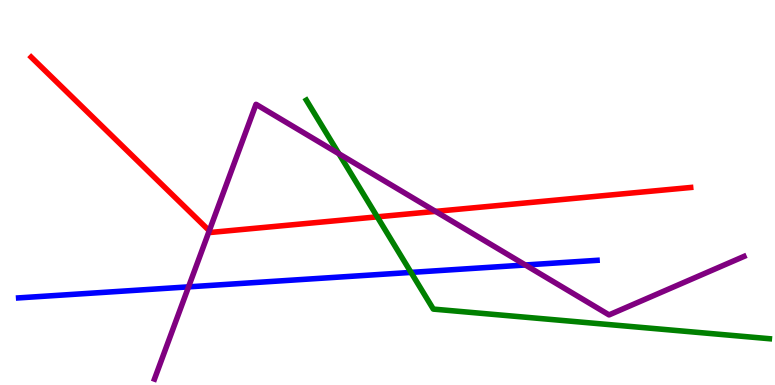[{'lines': ['blue', 'red'], 'intersections': []}, {'lines': ['green', 'red'], 'intersections': [{'x': 4.87, 'y': 4.37}]}, {'lines': ['purple', 'red'], 'intersections': [{'x': 2.7, 'y': 4.01}, {'x': 5.62, 'y': 4.51}]}, {'lines': ['blue', 'green'], 'intersections': [{'x': 5.3, 'y': 2.92}]}, {'lines': ['blue', 'purple'], 'intersections': [{'x': 2.43, 'y': 2.55}, {'x': 6.78, 'y': 3.12}]}, {'lines': ['green', 'purple'], 'intersections': [{'x': 4.37, 'y': 6.01}]}]